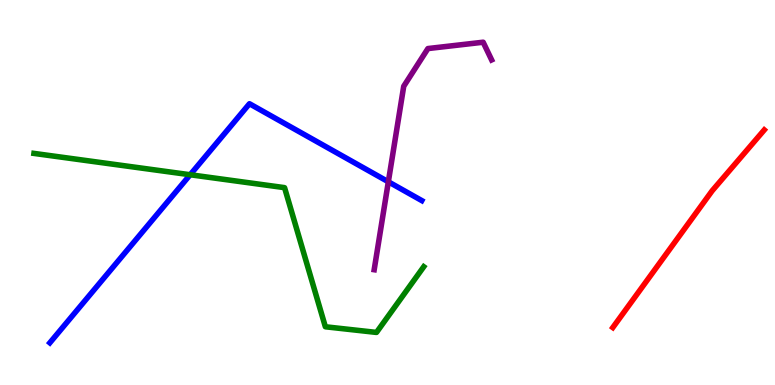[{'lines': ['blue', 'red'], 'intersections': []}, {'lines': ['green', 'red'], 'intersections': []}, {'lines': ['purple', 'red'], 'intersections': []}, {'lines': ['blue', 'green'], 'intersections': [{'x': 2.45, 'y': 5.46}]}, {'lines': ['blue', 'purple'], 'intersections': [{'x': 5.01, 'y': 5.28}]}, {'lines': ['green', 'purple'], 'intersections': []}]